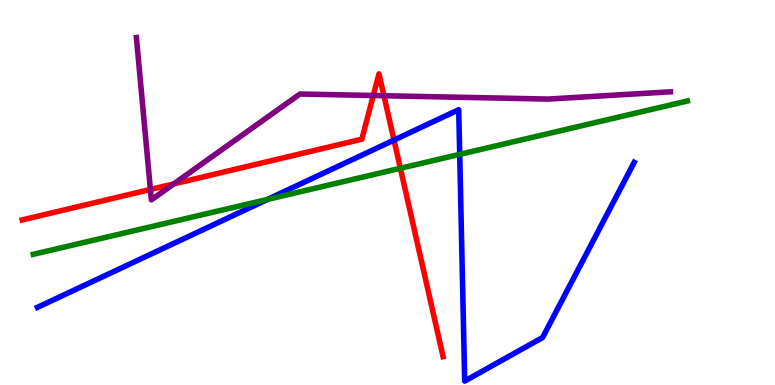[{'lines': ['blue', 'red'], 'intersections': [{'x': 5.08, 'y': 6.36}]}, {'lines': ['green', 'red'], 'intersections': [{'x': 5.17, 'y': 5.63}]}, {'lines': ['purple', 'red'], 'intersections': [{'x': 1.94, 'y': 5.08}, {'x': 2.24, 'y': 5.22}, {'x': 4.82, 'y': 7.52}, {'x': 4.95, 'y': 7.51}]}, {'lines': ['blue', 'green'], 'intersections': [{'x': 3.45, 'y': 4.82}, {'x': 5.93, 'y': 5.99}]}, {'lines': ['blue', 'purple'], 'intersections': []}, {'lines': ['green', 'purple'], 'intersections': []}]